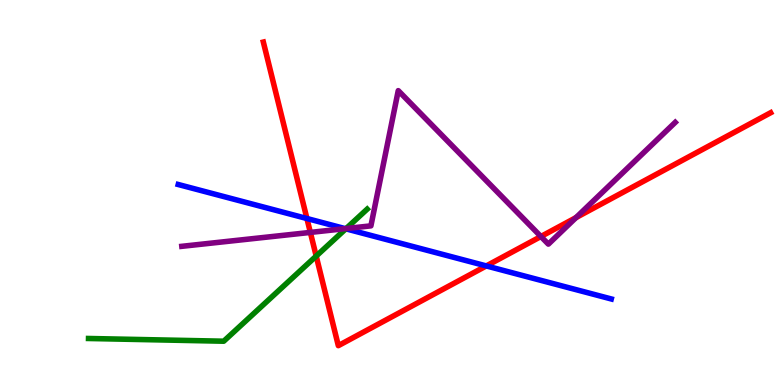[{'lines': ['blue', 'red'], 'intersections': [{'x': 3.96, 'y': 4.32}, {'x': 6.27, 'y': 3.09}]}, {'lines': ['green', 'red'], 'intersections': [{'x': 4.08, 'y': 3.35}]}, {'lines': ['purple', 'red'], 'intersections': [{'x': 4.0, 'y': 3.96}, {'x': 6.98, 'y': 3.86}, {'x': 7.43, 'y': 4.35}]}, {'lines': ['blue', 'green'], 'intersections': [{'x': 4.46, 'y': 4.06}]}, {'lines': ['blue', 'purple'], 'intersections': [{'x': 4.45, 'y': 4.06}]}, {'lines': ['green', 'purple'], 'intersections': [{'x': 4.47, 'y': 4.06}]}]